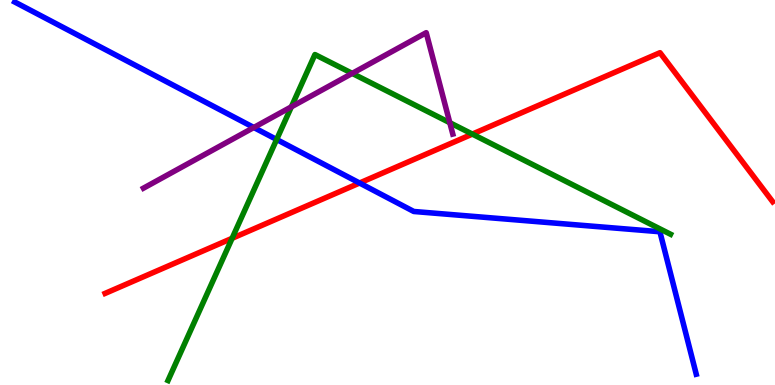[{'lines': ['blue', 'red'], 'intersections': [{'x': 4.64, 'y': 5.25}]}, {'lines': ['green', 'red'], 'intersections': [{'x': 3.0, 'y': 3.81}, {'x': 6.09, 'y': 6.52}]}, {'lines': ['purple', 'red'], 'intersections': []}, {'lines': ['blue', 'green'], 'intersections': [{'x': 3.57, 'y': 6.38}]}, {'lines': ['blue', 'purple'], 'intersections': [{'x': 3.27, 'y': 6.69}]}, {'lines': ['green', 'purple'], 'intersections': [{'x': 3.76, 'y': 7.22}, {'x': 4.54, 'y': 8.09}, {'x': 5.8, 'y': 6.81}]}]